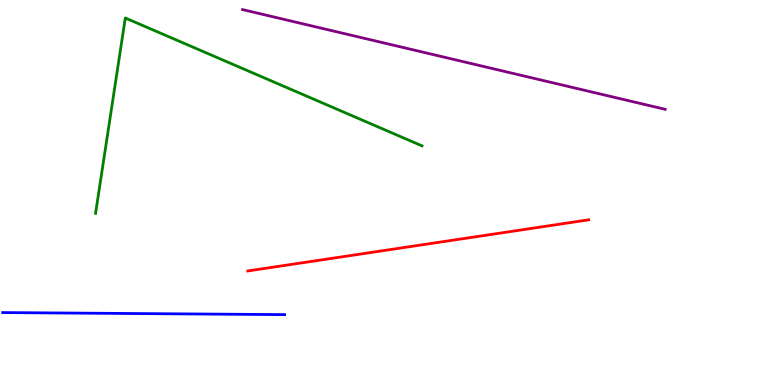[{'lines': ['blue', 'red'], 'intersections': []}, {'lines': ['green', 'red'], 'intersections': []}, {'lines': ['purple', 'red'], 'intersections': []}, {'lines': ['blue', 'green'], 'intersections': []}, {'lines': ['blue', 'purple'], 'intersections': []}, {'lines': ['green', 'purple'], 'intersections': []}]